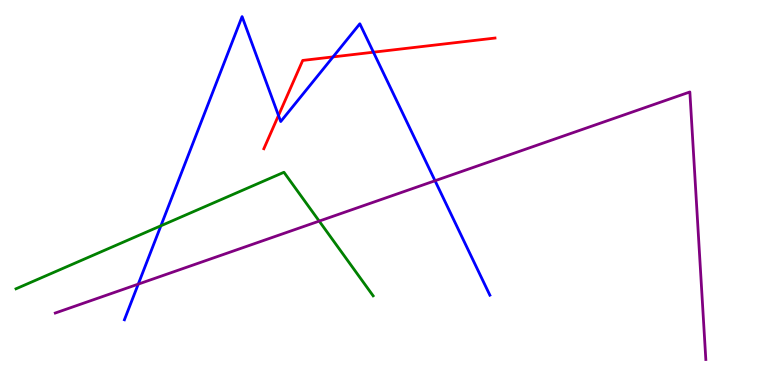[{'lines': ['blue', 'red'], 'intersections': [{'x': 3.59, 'y': 7.0}, {'x': 4.3, 'y': 8.52}, {'x': 4.82, 'y': 8.64}]}, {'lines': ['green', 'red'], 'intersections': []}, {'lines': ['purple', 'red'], 'intersections': []}, {'lines': ['blue', 'green'], 'intersections': [{'x': 2.08, 'y': 4.14}]}, {'lines': ['blue', 'purple'], 'intersections': [{'x': 1.78, 'y': 2.62}, {'x': 5.61, 'y': 5.31}]}, {'lines': ['green', 'purple'], 'intersections': [{'x': 4.12, 'y': 4.26}]}]